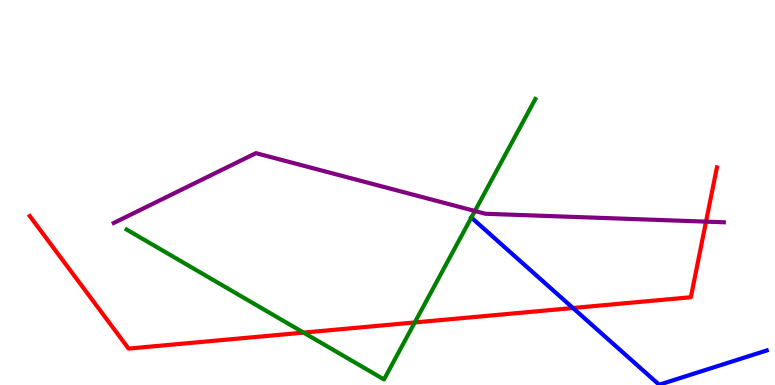[{'lines': ['blue', 'red'], 'intersections': [{'x': 7.39, 'y': 2.0}]}, {'lines': ['green', 'red'], 'intersections': [{'x': 3.92, 'y': 1.36}, {'x': 5.35, 'y': 1.62}]}, {'lines': ['purple', 'red'], 'intersections': [{'x': 9.11, 'y': 4.24}]}, {'lines': ['blue', 'green'], 'intersections': [{'x': 6.08, 'y': 4.35}]}, {'lines': ['blue', 'purple'], 'intersections': []}, {'lines': ['green', 'purple'], 'intersections': [{'x': 6.13, 'y': 4.52}]}]